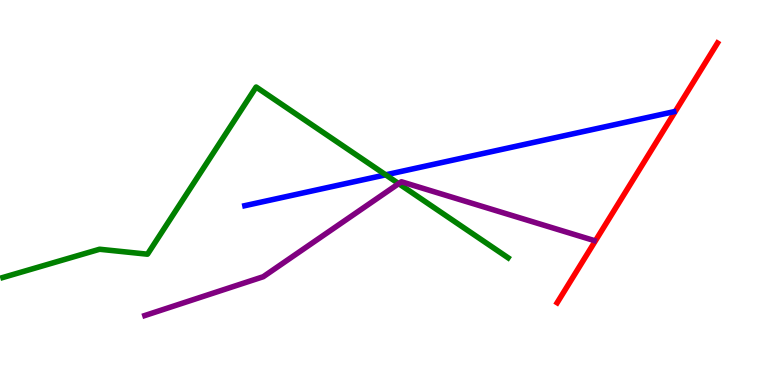[{'lines': ['blue', 'red'], 'intersections': []}, {'lines': ['green', 'red'], 'intersections': []}, {'lines': ['purple', 'red'], 'intersections': []}, {'lines': ['blue', 'green'], 'intersections': [{'x': 4.98, 'y': 5.46}]}, {'lines': ['blue', 'purple'], 'intersections': []}, {'lines': ['green', 'purple'], 'intersections': [{'x': 5.14, 'y': 5.23}]}]